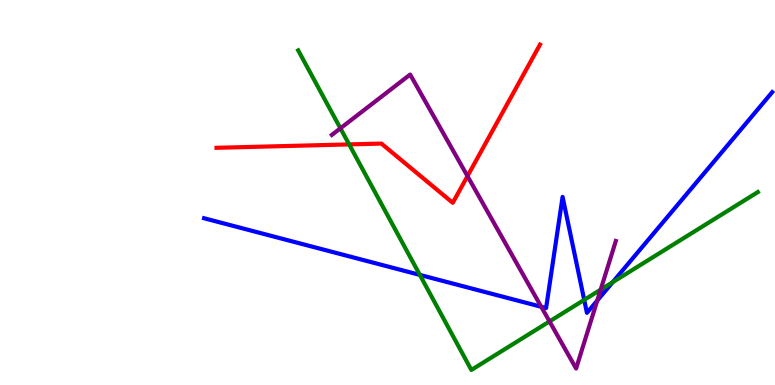[{'lines': ['blue', 'red'], 'intersections': []}, {'lines': ['green', 'red'], 'intersections': [{'x': 4.51, 'y': 6.25}]}, {'lines': ['purple', 'red'], 'intersections': [{'x': 6.03, 'y': 5.43}]}, {'lines': ['blue', 'green'], 'intersections': [{'x': 5.42, 'y': 2.86}, {'x': 7.54, 'y': 2.21}, {'x': 7.91, 'y': 2.67}]}, {'lines': ['blue', 'purple'], 'intersections': [{'x': 6.98, 'y': 2.03}, {'x': 7.71, 'y': 2.19}]}, {'lines': ['green', 'purple'], 'intersections': [{'x': 4.39, 'y': 6.67}, {'x': 7.09, 'y': 1.65}, {'x': 7.75, 'y': 2.48}]}]